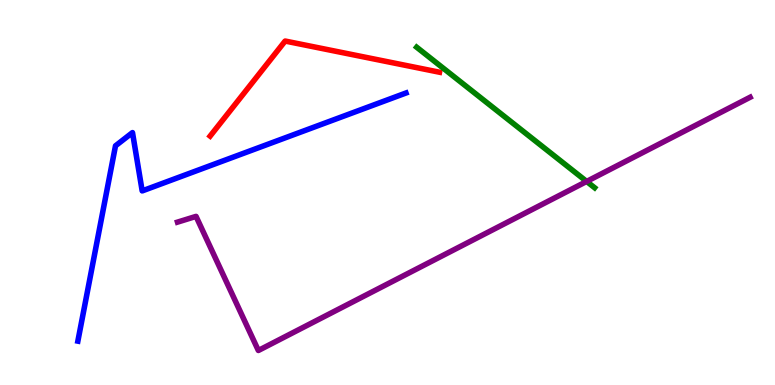[{'lines': ['blue', 'red'], 'intersections': []}, {'lines': ['green', 'red'], 'intersections': []}, {'lines': ['purple', 'red'], 'intersections': []}, {'lines': ['blue', 'green'], 'intersections': []}, {'lines': ['blue', 'purple'], 'intersections': []}, {'lines': ['green', 'purple'], 'intersections': [{'x': 7.57, 'y': 5.29}]}]